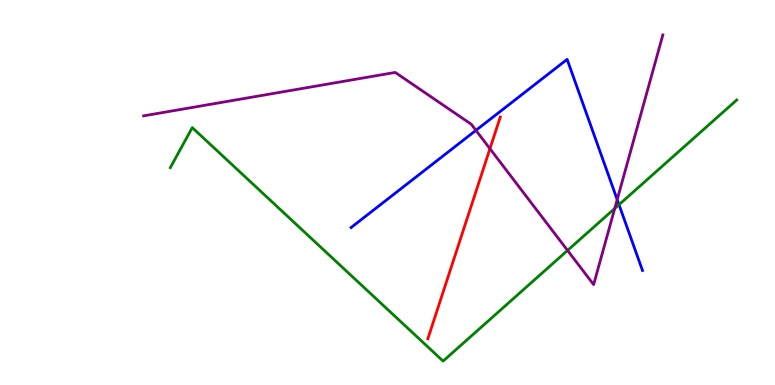[{'lines': ['blue', 'red'], 'intersections': []}, {'lines': ['green', 'red'], 'intersections': []}, {'lines': ['purple', 'red'], 'intersections': [{'x': 6.32, 'y': 6.14}]}, {'lines': ['blue', 'green'], 'intersections': [{'x': 7.99, 'y': 4.68}]}, {'lines': ['blue', 'purple'], 'intersections': [{'x': 6.14, 'y': 6.61}, {'x': 7.96, 'y': 4.82}]}, {'lines': ['green', 'purple'], 'intersections': [{'x': 7.32, 'y': 3.5}, {'x': 7.93, 'y': 4.59}]}]